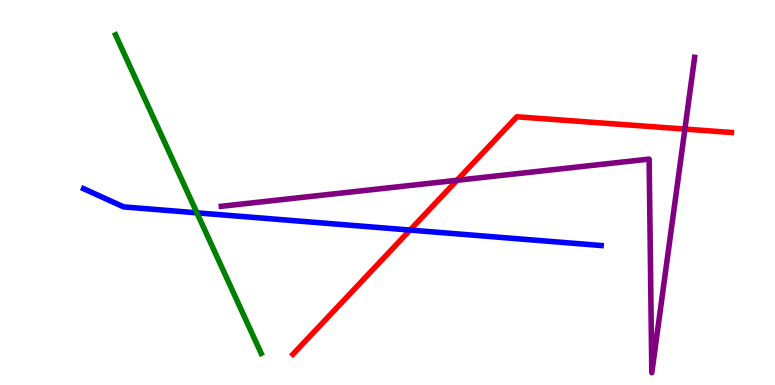[{'lines': ['blue', 'red'], 'intersections': [{'x': 5.29, 'y': 4.02}]}, {'lines': ['green', 'red'], 'intersections': []}, {'lines': ['purple', 'red'], 'intersections': [{'x': 5.9, 'y': 5.32}, {'x': 8.84, 'y': 6.65}]}, {'lines': ['blue', 'green'], 'intersections': [{'x': 2.54, 'y': 4.47}]}, {'lines': ['blue', 'purple'], 'intersections': []}, {'lines': ['green', 'purple'], 'intersections': []}]